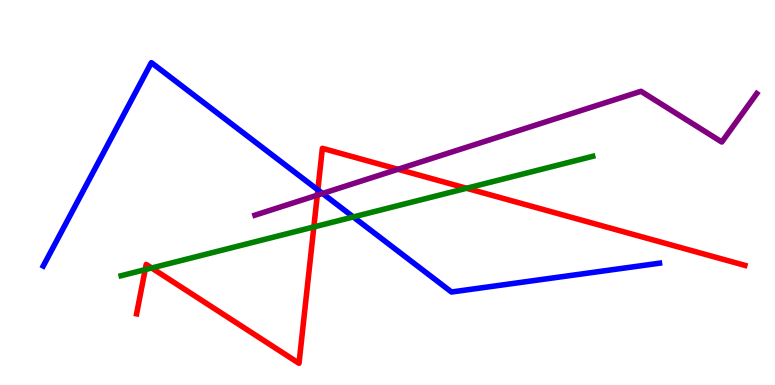[{'lines': ['blue', 'red'], 'intersections': [{'x': 4.1, 'y': 5.07}]}, {'lines': ['green', 'red'], 'intersections': [{'x': 1.87, 'y': 3.0}, {'x': 1.96, 'y': 3.04}, {'x': 4.05, 'y': 4.11}, {'x': 6.02, 'y': 5.11}]}, {'lines': ['purple', 'red'], 'intersections': [{'x': 4.09, 'y': 4.93}, {'x': 5.14, 'y': 5.6}]}, {'lines': ['blue', 'green'], 'intersections': [{'x': 4.56, 'y': 4.37}]}, {'lines': ['blue', 'purple'], 'intersections': [{'x': 4.16, 'y': 4.97}]}, {'lines': ['green', 'purple'], 'intersections': []}]